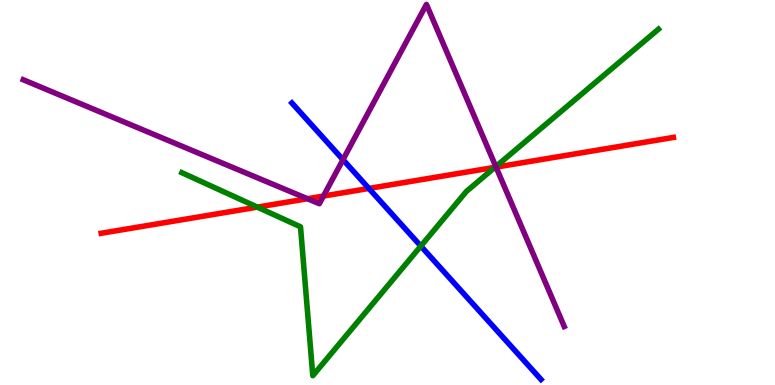[{'lines': ['blue', 'red'], 'intersections': [{'x': 4.76, 'y': 5.11}]}, {'lines': ['green', 'red'], 'intersections': [{'x': 3.32, 'y': 4.62}, {'x': 6.39, 'y': 5.65}]}, {'lines': ['purple', 'red'], 'intersections': [{'x': 3.97, 'y': 4.84}, {'x': 4.17, 'y': 4.91}, {'x': 6.4, 'y': 5.66}]}, {'lines': ['blue', 'green'], 'intersections': [{'x': 5.43, 'y': 3.61}]}, {'lines': ['blue', 'purple'], 'intersections': [{'x': 4.43, 'y': 5.85}]}, {'lines': ['green', 'purple'], 'intersections': [{'x': 6.4, 'y': 5.67}]}]